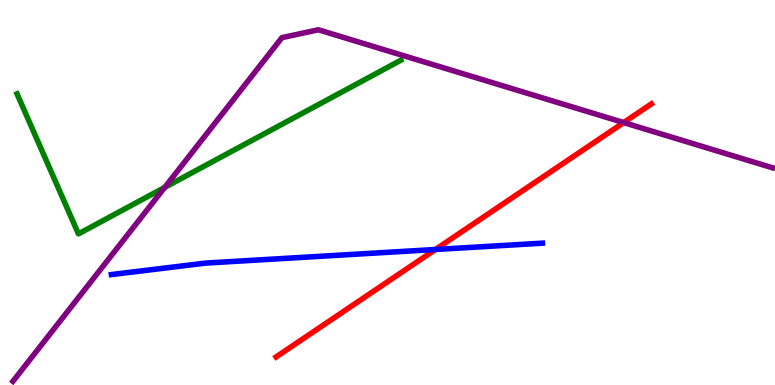[{'lines': ['blue', 'red'], 'intersections': [{'x': 5.62, 'y': 3.52}]}, {'lines': ['green', 'red'], 'intersections': []}, {'lines': ['purple', 'red'], 'intersections': [{'x': 8.05, 'y': 6.82}]}, {'lines': ['blue', 'green'], 'intersections': []}, {'lines': ['blue', 'purple'], 'intersections': []}, {'lines': ['green', 'purple'], 'intersections': [{'x': 2.13, 'y': 5.13}]}]